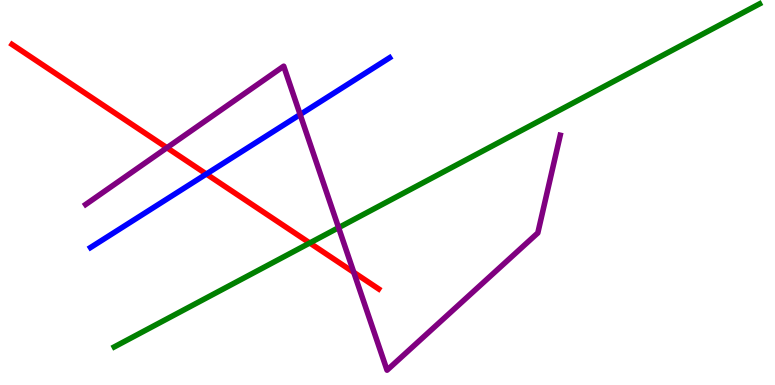[{'lines': ['blue', 'red'], 'intersections': [{'x': 2.66, 'y': 5.48}]}, {'lines': ['green', 'red'], 'intersections': [{'x': 4.0, 'y': 3.69}]}, {'lines': ['purple', 'red'], 'intersections': [{'x': 2.15, 'y': 6.16}, {'x': 4.56, 'y': 2.93}]}, {'lines': ['blue', 'green'], 'intersections': []}, {'lines': ['blue', 'purple'], 'intersections': [{'x': 3.87, 'y': 7.03}]}, {'lines': ['green', 'purple'], 'intersections': [{'x': 4.37, 'y': 4.09}]}]